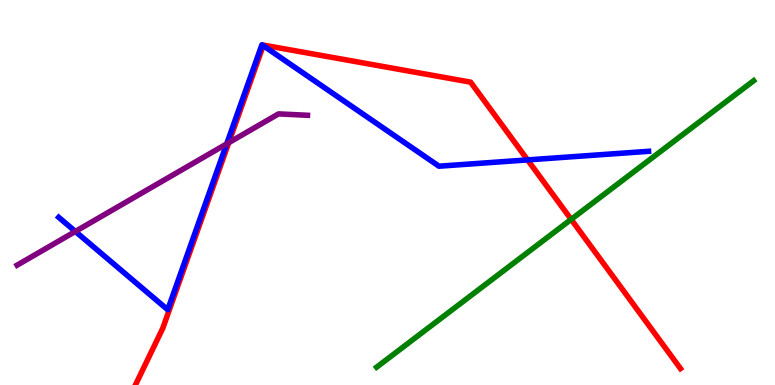[{'lines': ['blue', 'red'], 'intersections': [{'x': 3.4, 'y': 8.81}, {'x': 6.81, 'y': 5.85}]}, {'lines': ['green', 'red'], 'intersections': [{'x': 7.37, 'y': 4.3}]}, {'lines': ['purple', 'red'], 'intersections': [{'x': 2.95, 'y': 6.29}]}, {'lines': ['blue', 'green'], 'intersections': []}, {'lines': ['blue', 'purple'], 'intersections': [{'x': 0.972, 'y': 3.99}, {'x': 2.93, 'y': 6.26}]}, {'lines': ['green', 'purple'], 'intersections': []}]